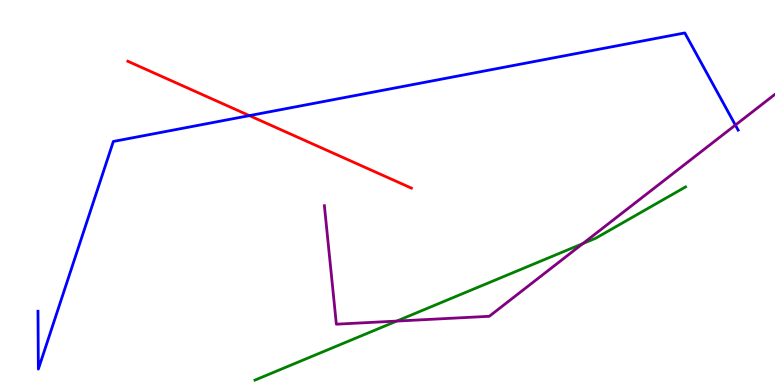[{'lines': ['blue', 'red'], 'intersections': [{'x': 3.22, 'y': 7.0}]}, {'lines': ['green', 'red'], 'intersections': []}, {'lines': ['purple', 'red'], 'intersections': []}, {'lines': ['blue', 'green'], 'intersections': []}, {'lines': ['blue', 'purple'], 'intersections': [{'x': 9.49, 'y': 6.75}]}, {'lines': ['green', 'purple'], 'intersections': [{'x': 5.12, 'y': 1.66}, {'x': 7.52, 'y': 3.67}]}]